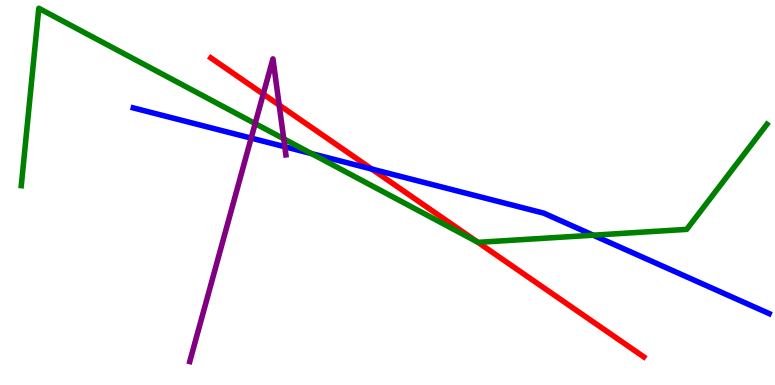[{'lines': ['blue', 'red'], 'intersections': [{'x': 4.8, 'y': 5.61}]}, {'lines': ['green', 'red'], 'intersections': [{'x': 6.16, 'y': 3.71}]}, {'lines': ['purple', 'red'], 'intersections': [{'x': 3.4, 'y': 7.56}, {'x': 3.6, 'y': 7.27}]}, {'lines': ['blue', 'green'], 'intersections': [{'x': 4.02, 'y': 6.01}, {'x': 7.65, 'y': 3.89}]}, {'lines': ['blue', 'purple'], 'intersections': [{'x': 3.24, 'y': 6.41}, {'x': 3.67, 'y': 6.19}]}, {'lines': ['green', 'purple'], 'intersections': [{'x': 3.29, 'y': 6.79}, {'x': 3.66, 'y': 6.39}]}]